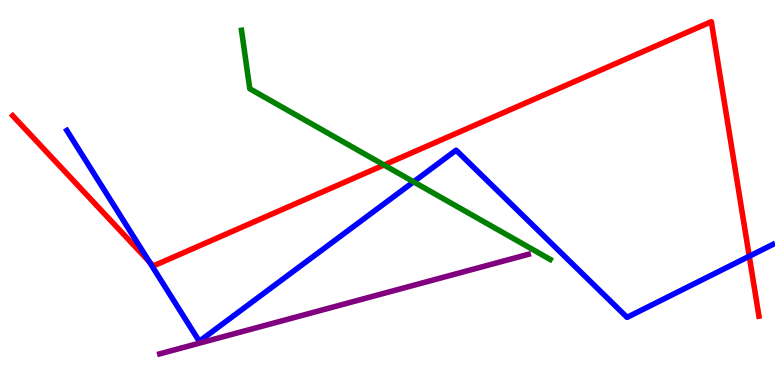[{'lines': ['blue', 'red'], 'intersections': [{'x': 1.93, 'y': 3.2}, {'x': 9.67, 'y': 3.34}]}, {'lines': ['green', 'red'], 'intersections': [{'x': 4.95, 'y': 5.71}]}, {'lines': ['purple', 'red'], 'intersections': []}, {'lines': ['blue', 'green'], 'intersections': [{'x': 5.34, 'y': 5.28}]}, {'lines': ['blue', 'purple'], 'intersections': []}, {'lines': ['green', 'purple'], 'intersections': []}]